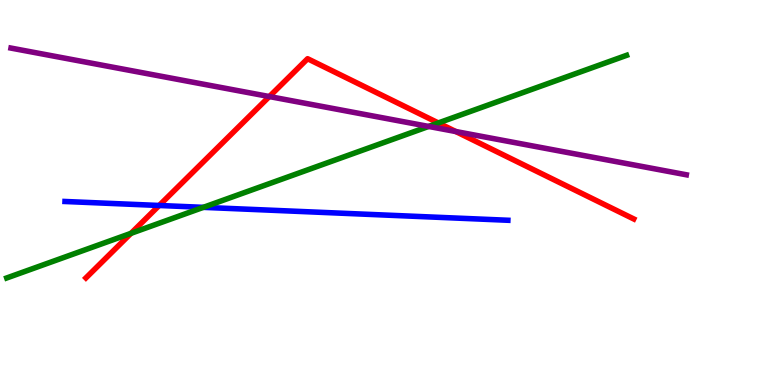[{'lines': ['blue', 'red'], 'intersections': [{'x': 2.05, 'y': 4.66}]}, {'lines': ['green', 'red'], 'intersections': [{'x': 1.69, 'y': 3.94}, {'x': 5.66, 'y': 6.81}]}, {'lines': ['purple', 'red'], 'intersections': [{'x': 3.48, 'y': 7.49}, {'x': 5.88, 'y': 6.58}]}, {'lines': ['blue', 'green'], 'intersections': [{'x': 2.62, 'y': 4.61}]}, {'lines': ['blue', 'purple'], 'intersections': []}, {'lines': ['green', 'purple'], 'intersections': [{'x': 5.53, 'y': 6.72}]}]